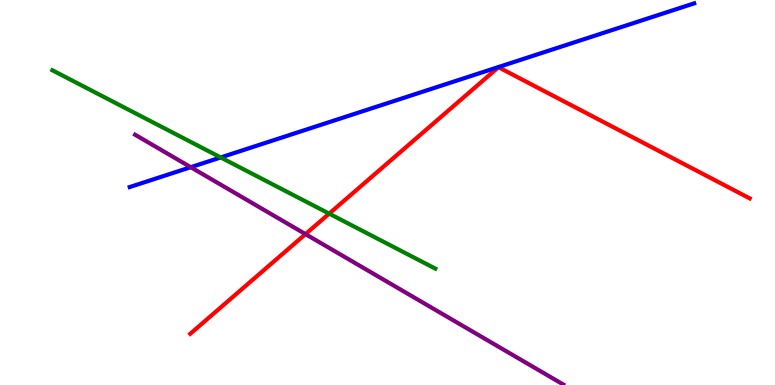[{'lines': ['blue', 'red'], 'intersections': []}, {'lines': ['green', 'red'], 'intersections': [{'x': 4.25, 'y': 4.45}]}, {'lines': ['purple', 'red'], 'intersections': [{'x': 3.94, 'y': 3.92}]}, {'lines': ['blue', 'green'], 'intersections': [{'x': 2.85, 'y': 5.91}]}, {'lines': ['blue', 'purple'], 'intersections': [{'x': 2.46, 'y': 5.66}]}, {'lines': ['green', 'purple'], 'intersections': []}]